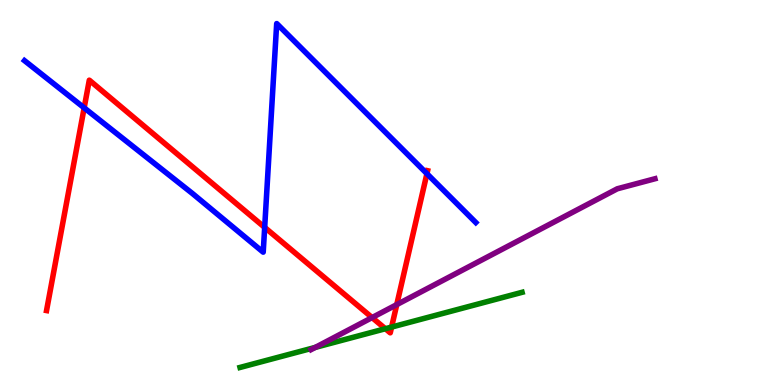[{'lines': ['blue', 'red'], 'intersections': [{'x': 1.09, 'y': 7.2}, {'x': 3.42, 'y': 4.09}, {'x': 5.51, 'y': 5.49}]}, {'lines': ['green', 'red'], 'intersections': [{'x': 4.97, 'y': 1.46}, {'x': 5.05, 'y': 1.5}]}, {'lines': ['purple', 'red'], 'intersections': [{'x': 4.8, 'y': 1.75}, {'x': 5.12, 'y': 2.09}]}, {'lines': ['blue', 'green'], 'intersections': []}, {'lines': ['blue', 'purple'], 'intersections': []}, {'lines': ['green', 'purple'], 'intersections': [{'x': 4.07, 'y': 0.977}]}]